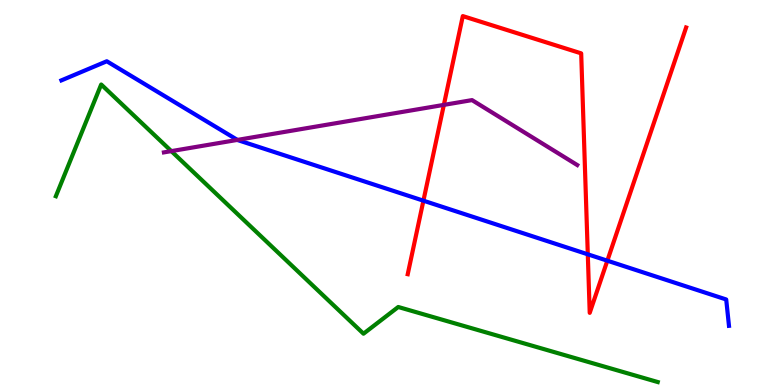[{'lines': ['blue', 'red'], 'intersections': [{'x': 5.46, 'y': 4.79}, {'x': 7.58, 'y': 3.39}, {'x': 7.84, 'y': 3.23}]}, {'lines': ['green', 'red'], 'intersections': []}, {'lines': ['purple', 'red'], 'intersections': [{'x': 5.73, 'y': 7.28}]}, {'lines': ['blue', 'green'], 'intersections': []}, {'lines': ['blue', 'purple'], 'intersections': [{'x': 3.06, 'y': 6.37}]}, {'lines': ['green', 'purple'], 'intersections': [{'x': 2.21, 'y': 6.07}]}]